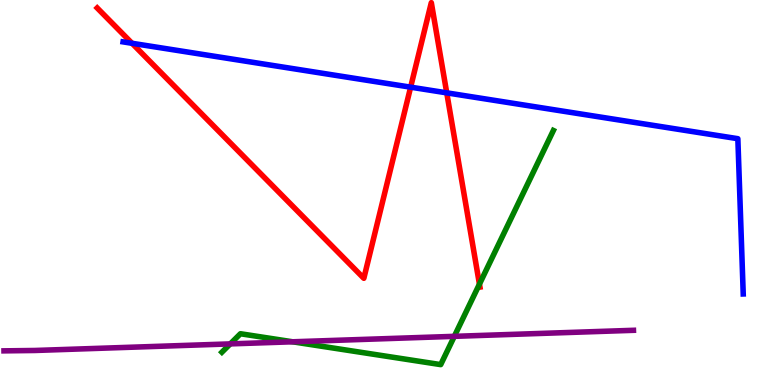[{'lines': ['blue', 'red'], 'intersections': [{'x': 1.7, 'y': 8.88}, {'x': 5.3, 'y': 7.74}, {'x': 5.76, 'y': 7.59}]}, {'lines': ['green', 'red'], 'intersections': [{'x': 6.19, 'y': 2.62}]}, {'lines': ['purple', 'red'], 'intersections': []}, {'lines': ['blue', 'green'], 'intersections': []}, {'lines': ['blue', 'purple'], 'intersections': []}, {'lines': ['green', 'purple'], 'intersections': [{'x': 2.97, 'y': 1.07}, {'x': 3.78, 'y': 1.12}, {'x': 5.86, 'y': 1.26}]}]